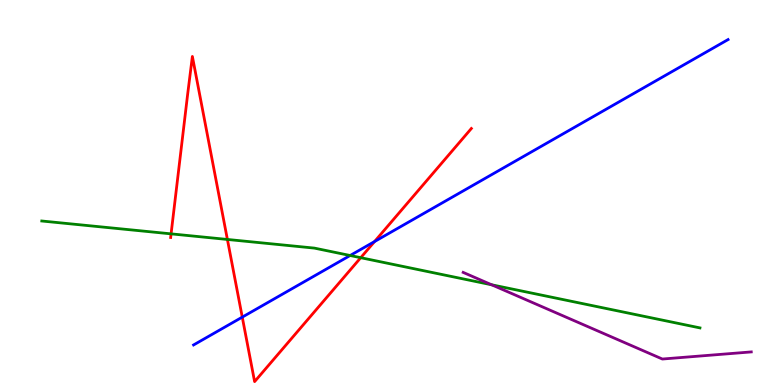[{'lines': ['blue', 'red'], 'intersections': [{'x': 3.13, 'y': 1.76}, {'x': 4.83, 'y': 3.73}]}, {'lines': ['green', 'red'], 'intersections': [{'x': 2.21, 'y': 3.93}, {'x': 2.93, 'y': 3.78}, {'x': 4.65, 'y': 3.31}]}, {'lines': ['purple', 'red'], 'intersections': []}, {'lines': ['blue', 'green'], 'intersections': [{'x': 4.52, 'y': 3.36}]}, {'lines': ['blue', 'purple'], 'intersections': []}, {'lines': ['green', 'purple'], 'intersections': [{'x': 6.34, 'y': 2.6}]}]